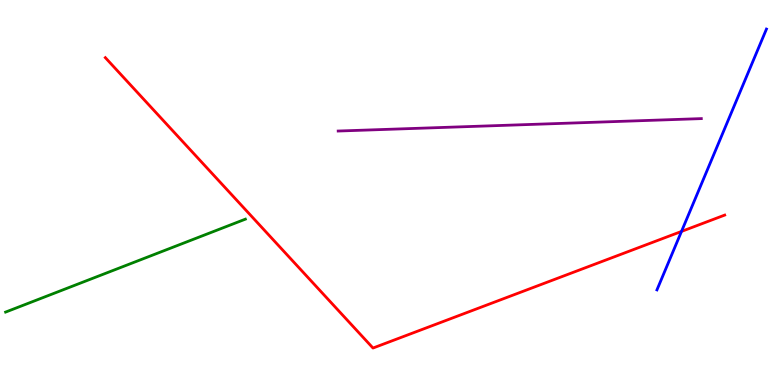[{'lines': ['blue', 'red'], 'intersections': [{'x': 8.79, 'y': 3.99}]}, {'lines': ['green', 'red'], 'intersections': []}, {'lines': ['purple', 'red'], 'intersections': []}, {'lines': ['blue', 'green'], 'intersections': []}, {'lines': ['blue', 'purple'], 'intersections': []}, {'lines': ['green', 'purple'], 'intersections': []}]